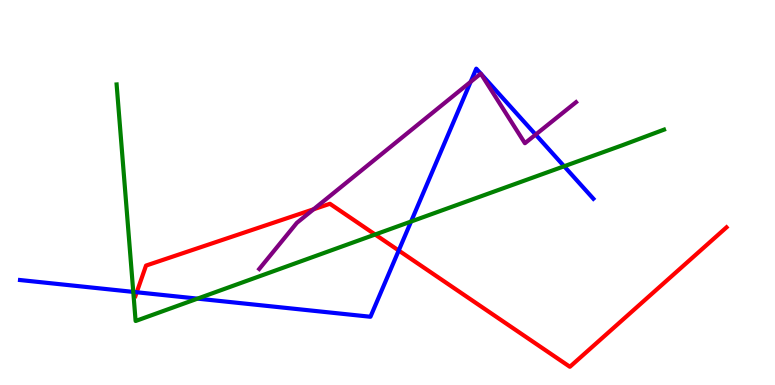[{'lines': ['blue', 'red'], 'intersections': [{'x': 1.76, 'y': 2.41}, {'x': 5.14, 'y': 3.49}]}, {'lines': ['green', 'red'], 'intersections': [{'x': 4.84, 'y': 3.91}]}, {'lines': ['purple', 'red'], 'intersections': [{'x': 4.05, 'y': 4.56}]}, {'lines': ['blue', 'green'], 'intersections': [{'x': 1.72, 'y': 2.42}, {'x': 2.55, 'y': 2.24}, {'x': 5.3, 'y': 4.25}, {'x': 7.28, 'y': 5.68}]}, {'lines': ['blue', 'purple'], 'intersections': [{'x': 6.07, 'y': 7.87}, {'x': 6.2, 'y': 8.09}, {'x': 6.2, 'y': 8.09}, {'x': 6.91, 'y': 6.5}]}, {'lines': ['green', 'purple'], 'intersections': []}]